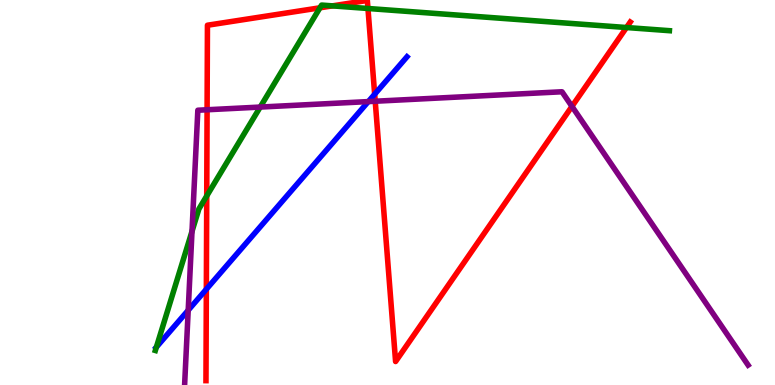[{'lines': ['blue', 'red'], 'intersections': [{'x': 2.66, 'y': 2.49}, {'x': 4.83, 'y': 7.55}]}, {'lines': ['green', 'red'], 'intersections': [{'x': 2.67, 'y': 4.91}, {'x': 4.13, 'y': 9.8}, {'x': 4.29, 'y': 9.85}, {'x': 4.75, 'y': 9.78}, {'x': 8.08, 'y': 9.29}]}, {'lines': ['purple', 'red'], 'intersections': [{'x': 2.67, 'y': 7.15}, {'x': 4.84, 'y': 7.37}, {'x': 7.38, 'y': 7.24}]}, {'lines': ['blue', 'green'], 'intersections': [{'x': 2.02, 'y': 0.984}]}, {'lines': ['blue', 'purple'], 'intersections': [{'x': 2.43, 'y': 1.94}, {'x': 4.75, 'y': 7.36}]}, {'lines': ['green', 'purple'], 'intersections': [{'x': 2.48, 'y': 3.99}, {'x': 3.36, 'y': 7.22}]}]